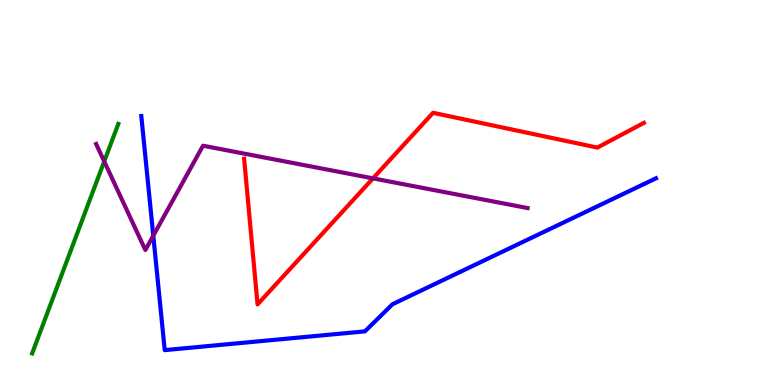[{'lines': ['blue', 'red'], 'intersections': []}, {'lines': ['green', 'red'], 'intersections': []}, {'lines': ['purple', 'red'], 'intersections': [{'x': 4.81, 'y': 5.37}]}, {'lines': ['blue', 'green'], 'intersections': []}, {'lines': ['blue', 'purple'], 'intersections': [{'x': 1.98, 'y': 3.88}]}, {'lines': ['green', 'purple'], 'intersections': [{'x': 1.34, 'y': 5.81}]}]